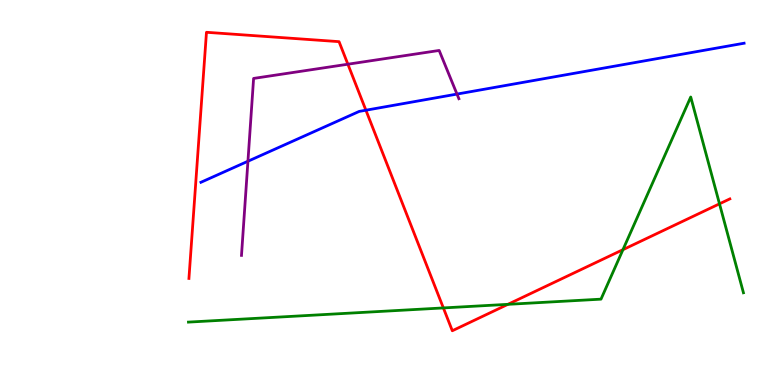[{'lines': ['blue', 'red'], 'intersections': [{'x': 4.72, 'y': 7.14}]}, {'lines': ['green', 'red'], 'intersections': [{'x': 5.72, 'y': 2.0}, {'x': 6.55, 'y': 2.1}, {'x': 8.04, 'y': 3.51}, {'x': 9.28, 'y': 4.71}]}, {'lines': ['purple', 'red'], 'intersections': [{'x': 4.49, 'y': 8.33}]}, {'lines': ['blue', 'green'], 'intersections': []}, {'lines': ['blue', 'purple'], 'intersections': [{'x': 3.2, 'y': 5.81}, {'x': 5.9, 'y': 7.56}]}, {'lines': ['green', 'purple'], 'intersections': []}]